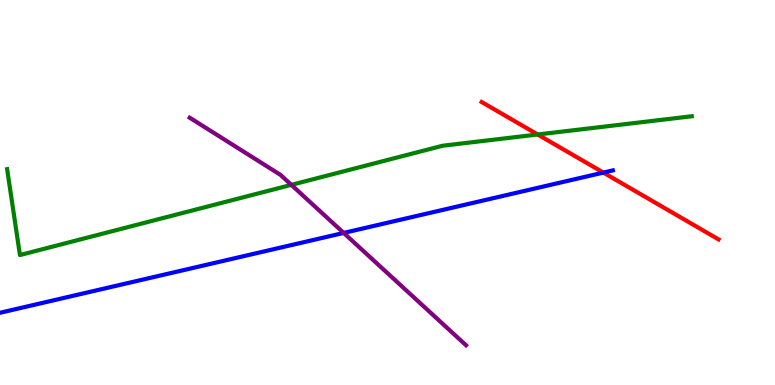[{'lines': ['blue', 'red'], 'intersections': [{'x': 7.79, 'y': 5.52}]}, {'lines': ['green', 'red'], 'intersections': [{'x': 6.94, 'y': 6.51}]}, {'lines': ['purple', 'red'], 'intersections': []}, {'lines': ['blue', 'green'], 'intersections': []}, {'lines': ['blue', 'purple'], 'intersections': [{'x': 4.43, 'y': 3.95}]}, {'lines': ['green', 'purple'], 'intersections': [{'x': 3.76, 'y': 5.2}]}]